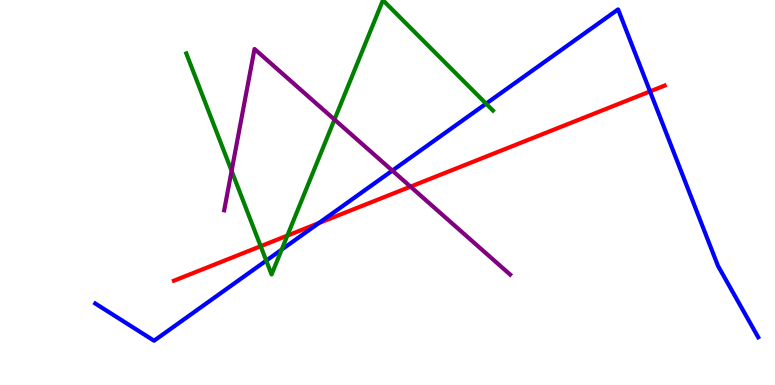[{'lines': ['blue', 'red'], 'intersections': [{'x': 4.11, 'y': 4.21}, {'x': 8.39, 'y': 7.63}]}, {'lines': ['green', 'red'], 'intersections': [{'x': 3.36, 'y': 3.6}, {'x': 3.71, 'y': 3.88}]}, {'lines': ['purple', 'red'], 'intersections': [{'x': 5.3, 'y': 5.15}]}, {'lines': ['blue', 'green'], 'intersections': [{'x': 3.44, 'y': 3.23}, {'x': 3.63, 'y': 3.52}, {'x': 6.27, 'y': 7.31}]}, {'lines': ['blue', 'purple'], 'intersections': [{'x': 5.06, 'y': 5.57}]}, {'lines': ['green', 'purple'], 'intersections': [{'x': 2.99, 'y': 5.56}, {'x': 4.32, 'y': 6.89}]}]